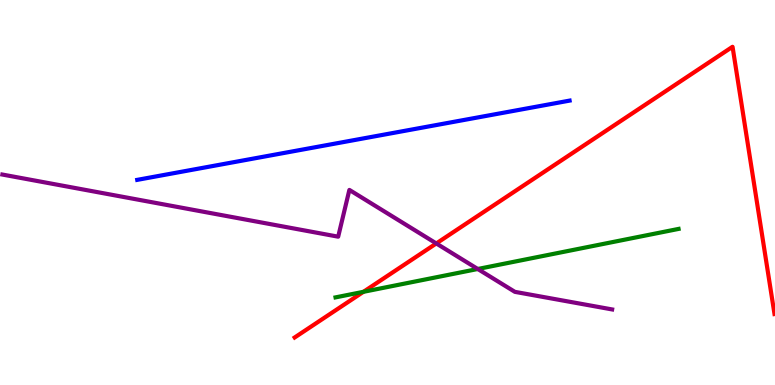[{'lines': ['blue', 'red'], 'intersections': []}, {'lines': ['green', 'red'], 'intersections': [{'x': 4.69, 'y': 2.42}]}, {'lines': ['purple', 'red'], 'intersections': [{'x': 5.63, 'y': 3.68}]}, {'lines': ['blue', 'green'], 'intersections': []}, {'lines': ['blue', 'purple'], 'intersections': []}, {'lines': ['green', 'purple'], 'intersections': [{'x': 6.16, 'y': 3.01}]}]